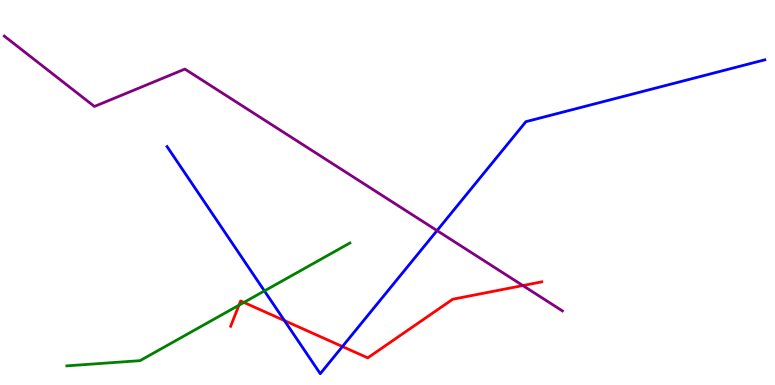[{'lines': ['blue', 'red'], 'intersections': [{'x': 3.67, 'y': 1.67}, {'x': 4.42, 'y': 0.999}]}, {'lines': ['green', 'red'], 'intersections': [{'x': 3.08, 'y': 2.07}, {'x': 3.15, 'y': 2.14}]}, {'lines': ['purple', 'red'], 'intersections': [{'x': 6.75, 'y': 2.58}]}, {'lines': ['blue', 'green'], 'intersections': [{'x': 3.41, 'y': 2.44}]}, {'lines': ['blue', 'purple'], 'intersections': [{'x': 5.64, 'y': 4.01}]}, {'lines': ['green', 'purple'], 'intersections': []}]